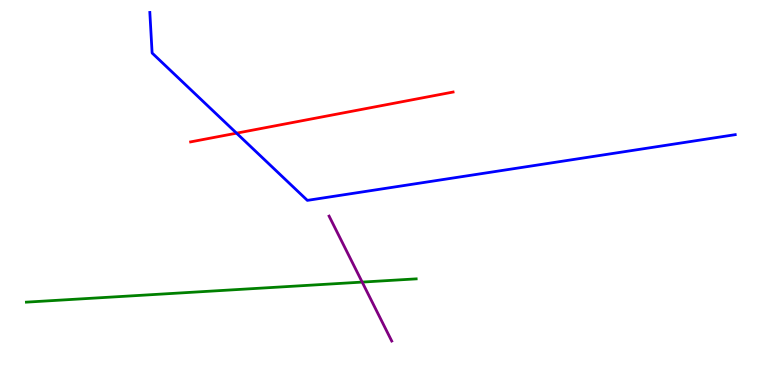[{'lines': ['blue', 'red'], 'intersections': [{'x': 3.05, 'y': 6.54}]}, {'lines': ['green', 'red'], 'intersections': []}, {'lines': ['purple', 'red'], 'intersections': []}, {'lines': ['blue', 'green'], 'intersections': []}, {'lines': ['blue', 'purple'], 'intersections': []}, {'lines': ['green', 'purple'], 'intersections': [{'x': 4.67, 'y': 2.67}]}]